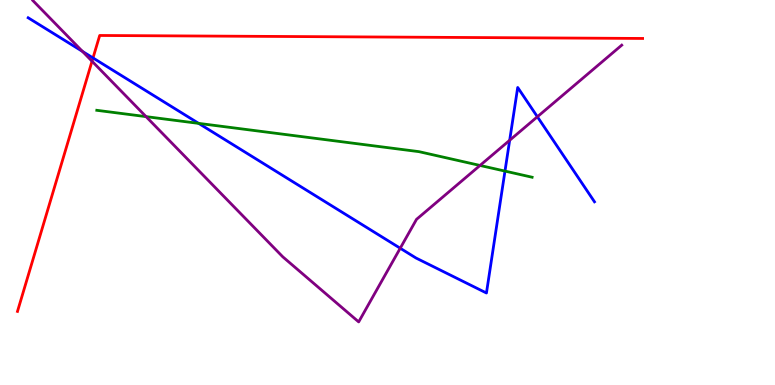[{'lines': ['blue', 'red'], 'intersections': [{'x': 1.2, 'y': 8.5}]}, {'lines': ['green', 'red'], 'intersections': []}, {'lines': ['purple', 'red'], 'intersections': [{'x': 1.19, 'y': 8.41}]}, {'lines': ['blue', 'green'], 'intersections': [{'x': 2.56, 'y': 6.8}, {'x': 6.52, 'y': 5.56}]}, {'lines': ['blue', 'purple'], 'intersections': [{'x': 1.06, 'y': 8.67}, {'x': 5.16, 'y': 3.55}, {'x': 6.58, 'y': 6.36}, {'x': 6.93, 'y': 6.97}]}, {'lines': ['green', 'purple'], 'intersections': [{'x': 1.88, 'y': 6.97}, {'x': 6.19, 'y': 5.7}]}]